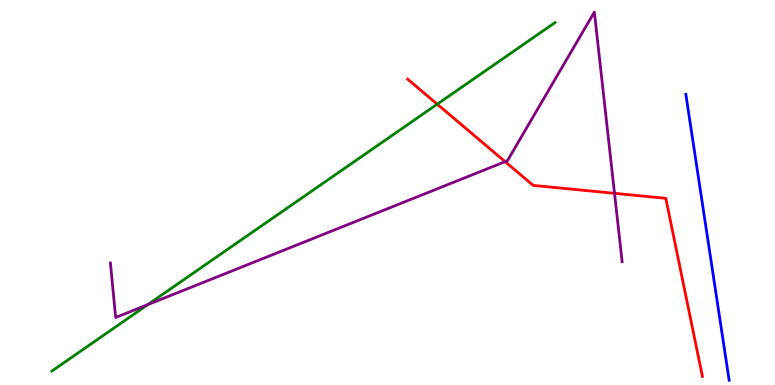[{'lines': ['blue', 'red'], 'intersections': []}, {'lines': ['green', 'red'], 'intersections': [{'x': 5.64, 'y': 7.29}]}, {'lines': ['purple', 'red'], 'intersections': [{'x': 6.52, 'y': 5.8}, {'x': 7.93, 'y': 4.98}]}, {'lines': ['blue', 'green'], 'intersections': []}, {'lines': ['blue', 'purple'], 'intersections': []}, {'lines': ['green', 'purple'], 'intersections': [{'x': 1.91, 'y': 2.09}]}]